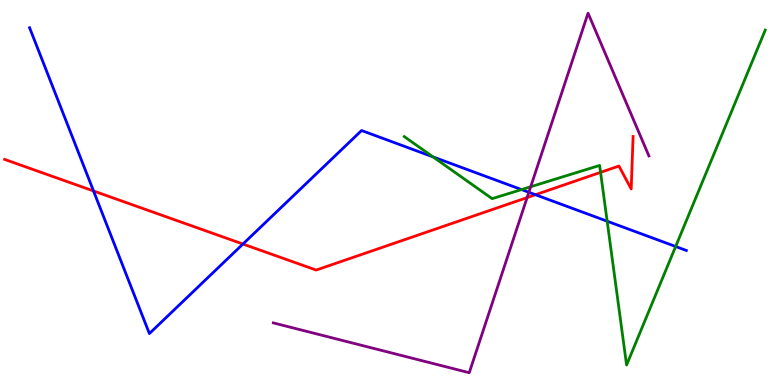[{'lines': ['blue', 'red'], 'intersections': [{'x': 1.21, 'y': 5.04}, {'x': 3.13, 'y': 3.66}, {'x': 6.91, 'y': 4.94}]}, {'lines': ['green', 'red'], 'intersections': [{'x': 7.75, 'y': 5.52}]}, {'lines': ['purple', 'red'], 'intersections': [{'x': 6.8, 'y': 4.87}]}, {'lines': ['blue', 'green'], 'intersections': [{'x': 5.59, 'y': 5.92}, {'x': 6.73, 'y': 5.08}, {'x': 7.83, 'y': 4.25}, {'x': 8.72, 'y': 3.6}]}, {'lines': ['blue', 'purple'], 'intersections': [{'x': 6.82, 'y': 5.01}]}, {'lines': ['green', 'purple'], 'intersections': [{'x': 6.85, 'y': 5.15}]}]